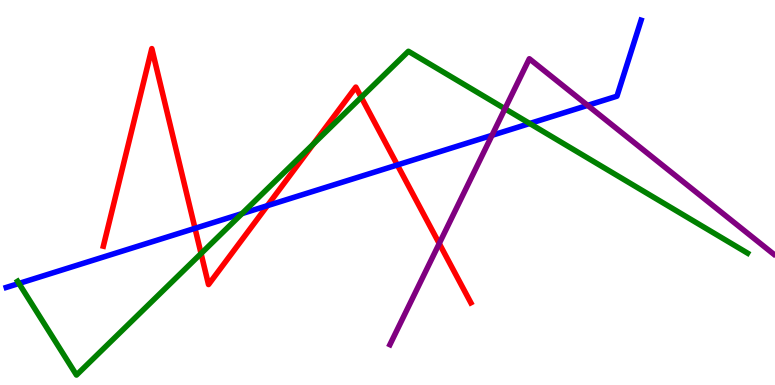[{'lines': ['blue', 'red'], 'intersections': [{'x': 2.52, 'y': 4.07}, {'x': 3.45, 'y': 4.66}, {'x': 5.13, 'y': 5.72}]}, {'lines': ['green', 'red'], 'intersections': [{'x': 2.59, 'y': 3.41}, {'x': 4.04, 'y': 6.26}, {'x': 4.66, 'y': 7.47}]}, {'lines': ['purple', 'red'], 'intersections': [{'x': 5.67, 'y': 3.68}]}, {'lines': ['blue', 'green'], 'intersections': [{'x': 0.245, 'y': 2.64}, {'x': 3.12, 'y': 4.45}, {'x': 6.84, 'y': 6.79}]}, {'lines': ['blue', 'purple'], 'intersections': [{'x': 6.35, 'y': 6.49}, {'x': 7.58, 'y': 7.26}]}, {'lines': ['green', 'purple'], 'intersections': [{'x': 6.52, 'y': 7.18}]}]